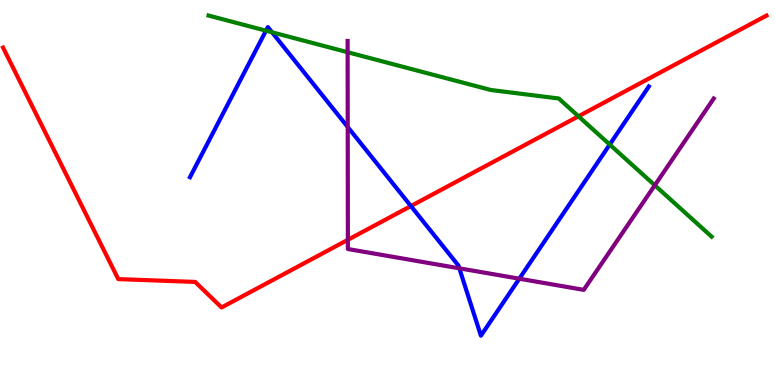[{'lines': ['blue', 'red'], 'intersections': [{'x': 5.3, 'y': 4.65}]}, {'lines': ['green', 'red'], 'intersections': [{'x': 7.46, 'y': 6.98}]}, {'lines': ['purple', 'red'], 'intersections': [{'x': 4.49, 'y': 3.77}]}, {'lines': ['blue', 'green'], 'intersections': [{'x': 3.43, 'y': 9.2}, {'x': 3.51, 'y': 9.16}, {'x': 7.87, 'y': 6.25}]}, {'lines': ['blue', 'purple'], 'intersections': [{'x': 4.49, 'y': 6.7}, {'x': 5.93, 'y': 3.03}, {'x': 6.7, 'y': 2.76}]}, {'lines': ['green', 'purple'], 'intersections': [{'x': 4.49, 'y': 8.64}, {'x': 8.45, 'y': 5.19}]}]